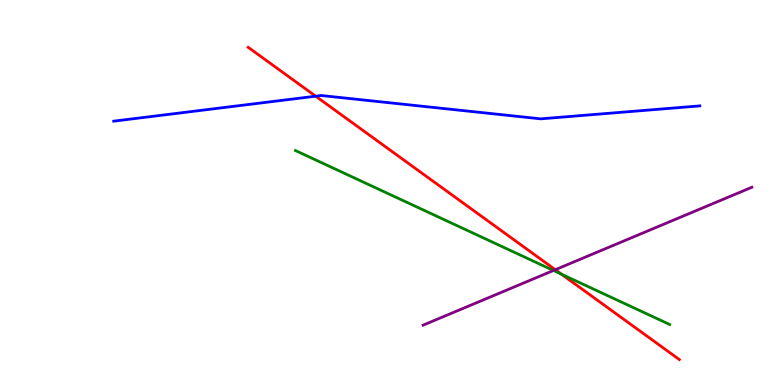[{'lines': ['blue', 'red'], 'intersections': [{'x': 4.07, 'y': 7.5}]}, {'lines': ['green', 'red'], 'intersections': [{'x': 7.24, 'y': 2.88}]}, {'lines': ['purple', 'red'], 'intersections': [{'x': 7.17, 'y': 2.99}]}, {'lines': ['blue', 'green'], 'intersections': []}, {'lines': ['blue', 'purple'], 'intersections': []}, {'lines': ['green', 'purple'], 'intersections': [{'x': 7.14, 'y': 2.97}]}]